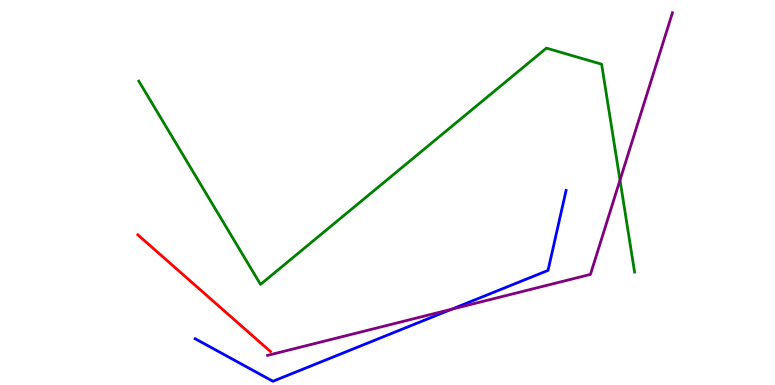[{'lines': ['blue', 'red'], 'intersections': []}, {'lines': ['green', 'red'], 'intersections': []}, {'lines': ['purple', 'red'], 'intersections': []}, {'lines': ['blue', 'green'], 'intersections': []}, {'lines': ['blue', 'purple'], 'intersections': [{'x': 5.83, 'y': 1.97}]}, {'lines': ['green', 'purple'], 'intersections': [{'x': 8.0, 'y': 5.32}]}]